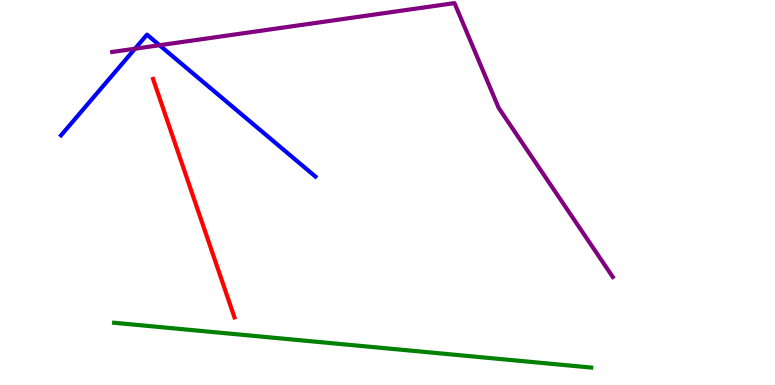[{'lines': ['blue', 'red'], 'intersections': []}, {'lines': ['green', 'red'], 'intersections': []}, {'lines': ['purple', 'red'], 'intersections': []}, {'lines': ['blue', 'green'], 'intersections': []}, {'lines': ['blue', 'purple'], 'intersections': [{'x': 1.74, 'y': 8.73}, {'x': 2.06, 'y': 8.83}]}, {'lines': ['green', 'purple'], 'intersections': []}]